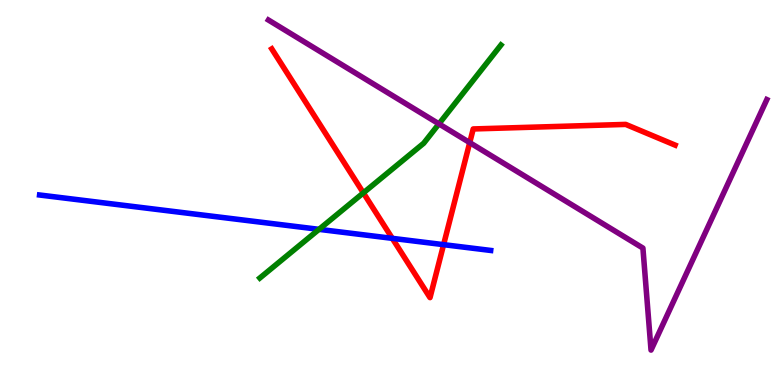[{'lines': ['blue', 'red'], 'intersections': [{'x': 5.06, 'y': 3.81}, {'x': 5.72, 'y': 3.65}]}, {'lines': ['green', 'red'], 'intersections': [{'x': 4.69, 'y': 4.99}]}, {'lines': ['purple', 'red'], 'intersections': [{'x': 6.06, 'y': 6.3}]}, {'lines': ['blue', 'green'], 'intersections': [{'x': 4.12, 'y': 4.04}]}, {'lines': ['blue', 'purple'], 'intersections': []}, {'lines': ['green', 'purple'], 'intersections': [{'x': 5.66, 'y': 6.78}]}]